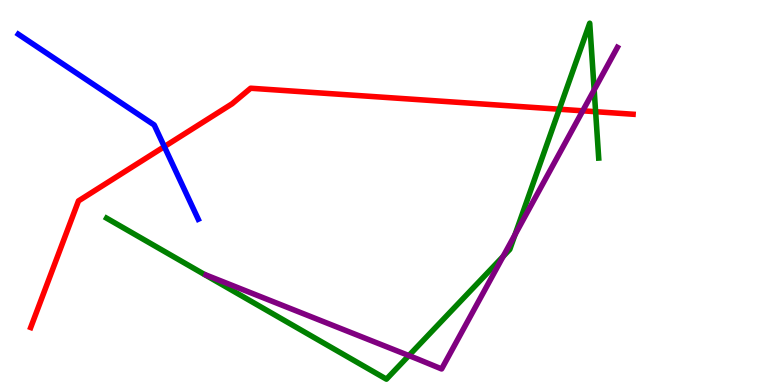[{'lines': ['blue', 'red'], 'intersections': [{'x': 2.12, 'y': 6.19}]}, {'lines': ['green', 'red'], 'intersections': [{'x': 7.22, 'y': 7.16}, {'x': 7.69, 'y': 7.1}]}, {'lines': ['purple', 'red'], 'intersections': [{'x': 7.52, 'y': 7.12}]}, {'lines': ['blue', 'green'], 'intersections': []}, {'lines': ['blue', 'purple'], 'intersections': []}, {'lines': ['green', 'purple'], 'intersections': [{'x': 5.28, 'y': 0.764}, {'x': 6.49, 'y': 3.34}, {'x': 6.64, 'y': 3.9}, {'x': 7.67, 'y': 7.66}]}]